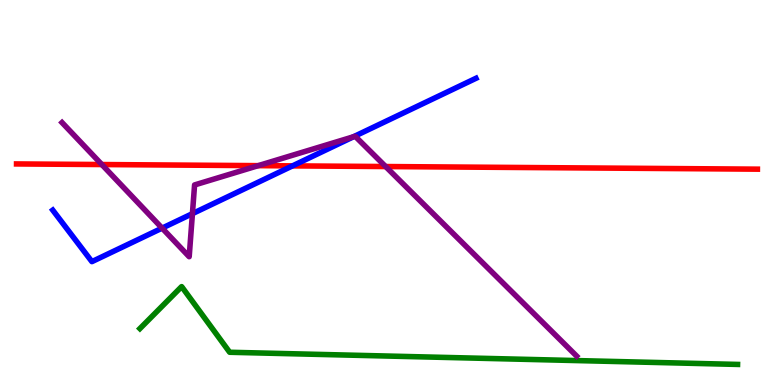[{'lines': ['blue', 'red'], 'intersections': [{'x': 3.77, 'y': 5.69}]}, {'lines': ['green', 'red'], 'intersections': []}, {'lines': ['purple', 'red'], 'intersections': [{'x': 1.31, 'y': 5.73}, {'x': 3.33, 'y': 5.7}, {'x': 4.98, 'y': 5.67}]}, {'lines': ['blue', 'green'], 'intersections': []}, {'lines': ['blue', 'purple'], 'intersections': [{'x': 2.09, 'y': 4.07}, {'x': 2.48, 'y': 4.45}, {'x': 4.56, 'y': 6.45}]}, {'lines': ['green', 'purple'], 'intersections': []}]